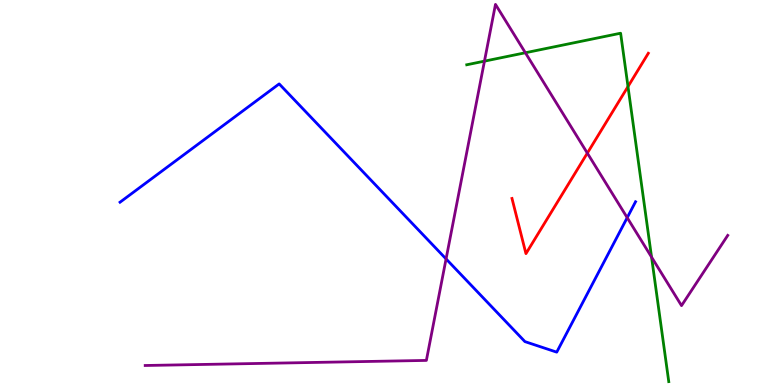[{'lines': ['blue', 'red'], 'intersections': []}, {'lines': ['green', 'red'], 'intersections': [{'x': 8.1, 'y': 7.75}]}, {'lines': ['purple', 'red'], 'intersections': [{'x': 7.58, 'y': 6.02}]}, {'lines': ['blue', 'green'], 'intersections': []}, {'lines': ['blue', 'purple'], 'intersections': [{'x': 5.76, 'y': 3.27}, {'x': 8.09, 'y': 4.35}]}, {'lines': ['green', 'purple'], 'intersections': [{'x': 6.25, 'y': 8.41}, {'x': 6.78, 'y': 8.63}, {'x': 8.41, 'y': 3.32}]}]